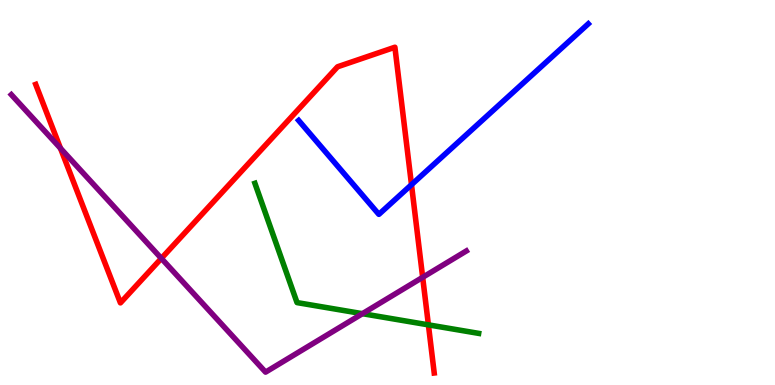[{'lines': ['blue', 'red'], 'intersections': [{'x': 5.31, 'y': 5.2}]}, {'lines': ['green', 'red'], 'intersections': [{'x': 5.53, 'y': 1.56}]}, {'lines': ['purple', 'red'], 'intersections': [{'x': 0.78, 'y': 6.15}, {'x': 2.08, 'y': 3.29}, {'x': 5.45, 'y': 2.8}]}, {'lines': ['blue', 'green'], 'intersections': []}, {'lines': ['blue', 'purple'], 'intersections': []}, {'lines': ['green', 'purple'], 'intersections': [{'x': 4.68, 'y': 1.85}]}]